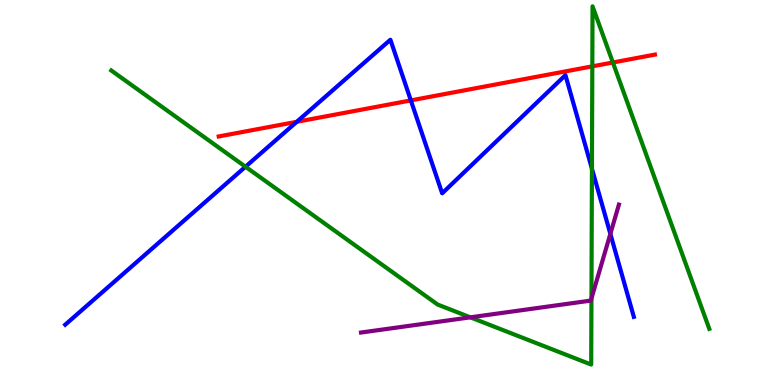[{'lines': ['blue', 'red'], 'intersections': [{'x': 3.83, 'y': 6.84}, {'x': 5.3, 'y': 7.39}]}, {'lines': ['green', 'red'], 'intersections': [{'x': 7.64, 'y': 8.28}, {'x': 7.91, 'y': 8.38}]}, {'lines': ['purple', 'red'], 'intersections': []}, {'lines': ['blue', 'green'], 'intersections': [{'x': 3.17, 'y': 5.67}, {'x': 7.64, 'y': 5.62}]}, {'lines': ['blue', 'purple'], 'intersections': [{'x': 7.88, 'y': 3.93}]}, {'lines': ['green', 'purple'], 'intersections': [{'x': 6.07, 'y': 1.76}, {'x': 7.63, 'y': 2.25}]}]